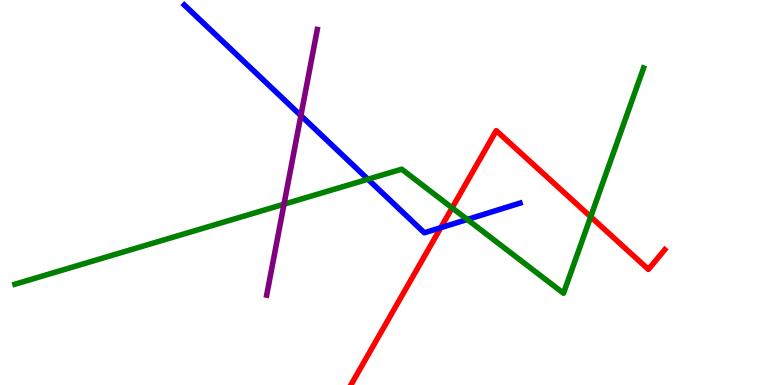[{'lines': ['blue', 'red'], 'intersections': [{'x': 5.69, 'y': 4.09}]}, {'lines': ['green', 'red'], 'intersections': [{'x': 5.83, 'y': 4.6}, {'x': 7.62, 'y': 4.37}]}, {'lines': ['purple', 'red'], 'intersections': []}, {'lines': ['blue', 'green'], 'intersections': [{'x': 4.75, 'y': 5.34}, {'x': 6.03, 'y': 4.3}]}, {'lines': ['blue', 'purple'], 'intersections': [{'x': 3.88, 'y': 7.0}]}, {'lines': ['green', 'purple'], 'intersections': [{'x': 3.66, 'y': 4.7}]}]